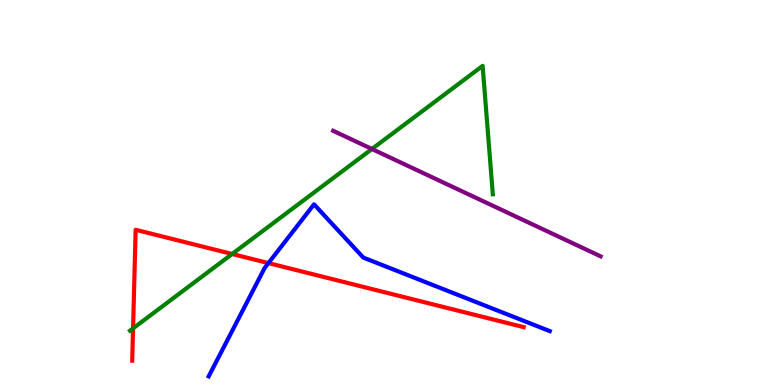[{'lines': ['blue', 'red'], 'intersections': [{'x': 3.46, 'y': 3.17}]}, {'lines': ['green', 'red'], 'intersections': [{'x': 1.72, 'y': 1.47}, {'x': 3.0, 'y': 3.4}]}, {'lines': ['purple', 'red'], 'intersections': []}, {'lines': ['blue', 'green'], 'intersections': []}, {'lines': ['blue', 'purple'], 'intersections': []}, {'lines': ['green', 'purple'], 'intersections': [{'x': 4.8, 'y': 6.13}]}]